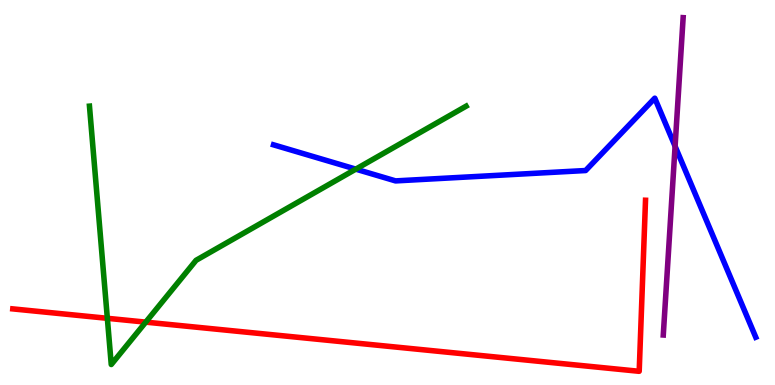[{'lines': ['blue', 'red'], 'intersections': []}, {'lines': ['green', 'red'], 'intersections': [{'x': 1.39, 'y': 1.73}, {'x': 1.88, 'y': 1.63}]}, {'lines': ['purple', 'red'], 'intersections': []}, {'lines': ['blue', 'green'], 'intersections': [{'x': 4.59, 'y': 5.61}]}, {'lines': ['blue', 'purple'], 'intersections': [{'x': 8.71, 'y': 6.2}]}, {'lines': ['green', 'purple'], 'intersections': []}]